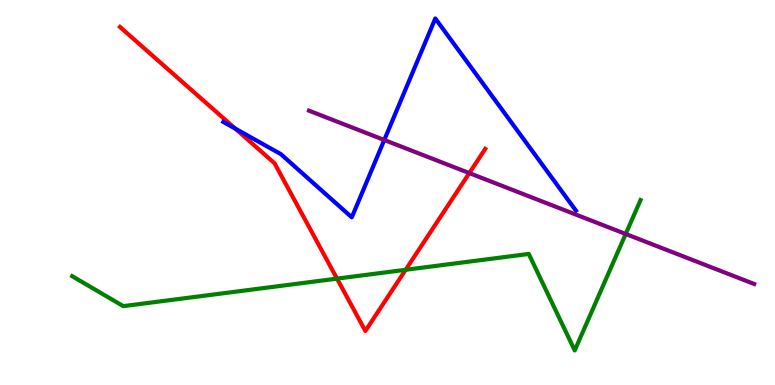[{'lines': ['blue', 'red'], 'intersections': [{'x': 3.04, 'y': 6.66}]}, {'lines': ['green', 'red'], 'intersections': [{'x': 4.35, 'y': 2.76}, {'x': 5.23, 'y': 2.99}]}, {'lines': ['purple', 'red'], 'intersections': [{'x': 6.06, 'y': 5.5}]}, {'lines': ['blue', 'green'], 'intersections': []}, {'lines': ['blue', 'purple'], 'intersections': [{'x': 4.96, 'y': 6.36}]}, {'lines': ['green', 'purple'], 'intersections': [{'x': 8.07, 'y': 3.92}]}]